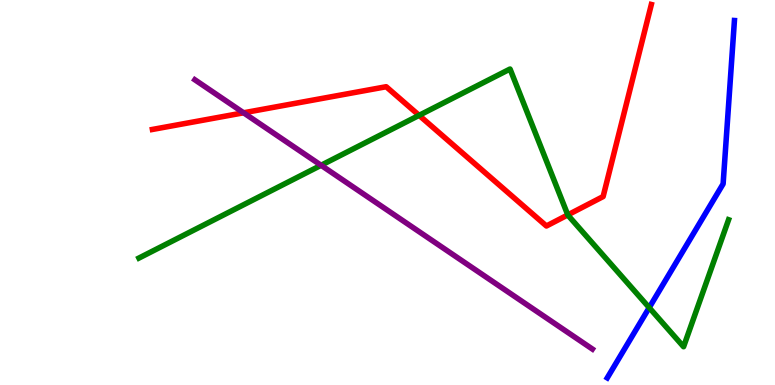[{'lines': ['blue', 'red'], 'intersections': []}, {'lines': ['green', 'red'], 'intersections': [{'x': 5.41, 'y': 7.0}, {'x': 7.33, 'y': 4.42}]}, {'lines': ['purple', 'red'], 'intersections': [{'x': 3.14, 'y': 7.07}]}, {'lines': ['blue', 'green'], 'intersections': [{'x': 8.38, 'y': 2.01}]}, {'lines': ['blue', 'purple'], 'intersections': []}, {'lines': ['green', 'purple'], 'intersections': [{'x': 4.14, 'y': 5.71}]}]